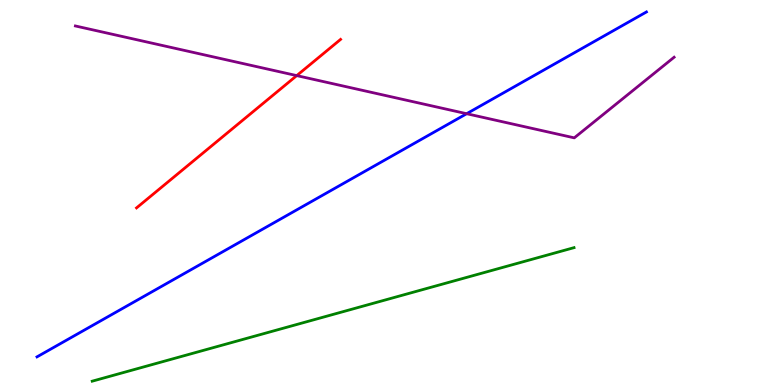[{'lines': ['blue', 'red'], 'intersections': []}, {'lines': ['green', 'red'], 'intersections': []}, {'lines': ['purple', 'red'], 'intersections': [{'x': 3.83, 'y': 8.04}]}, {'lines': ['blue', 'green'], 'intersections': []}, {'lines': ['blue', 'purple'], 'intersections': [{'x': 6.02, 'y': 7.05}]}, {'lines': ['green', 'purple'], 'intersections': []}]